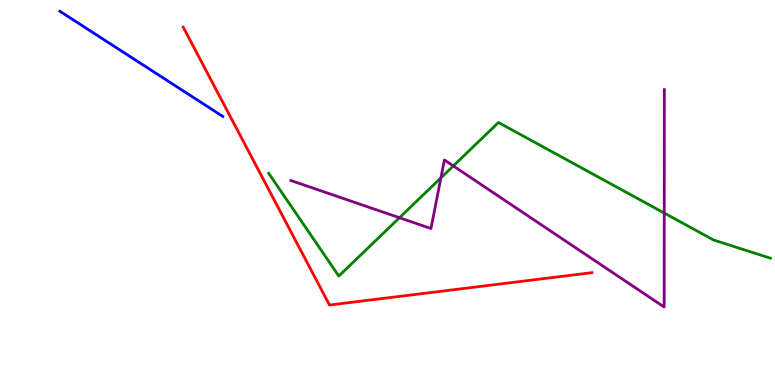[{'lines': ['blue', 'red'], 'intersections': []}, {'lines': ['green', 'red'], 'intersections': []}, {'lines': ['purple', 'red'], 'intersections': []}, {'lines': ['blue', 'green'], 'intersections': []}, {'lines': ['blue', 'purple'], 'intersections': []}, {'lines': ['green', 'purple'], 'intersections': [{'x': 5.15, 'y': 4.34}, {'x': 5.69, 'y': 5.38}, {'x': 5.85, 'y': 5.69}, {'x': 8.57, 'y': 4.47}]}]